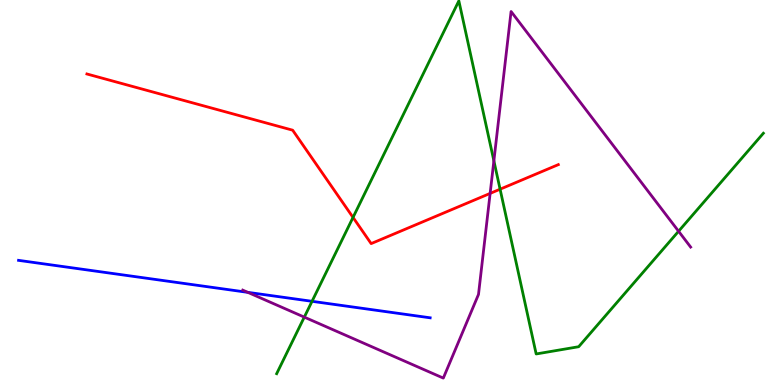[{'lines': ['blue', 'red'], 'intersections': []}, {'lines': ['green', 'red'], 'intersections': [{'x': 4.56, 'y': 4.35}, {'x': 6.45, 'y': 5.09}]}, {'lines': ['purple', 'red'], 'intersections': [{'x': 6.32, 'y': 4.98}]}, {'lines': ['blue', 'green'], 'intersections': [{'x': 4.03, 'y': 2.17}]}, {'lines': ['blue', 'purple'], 'intersections': [{'x': 3.2, 'y': 2.41}]}, {'lines': ['green', 'purple'], 'intersections': [{'x': 3.93, 'y': 1.76}, {'x': 6.37, 'y': 5.82}, {'x': 8.76, 'y': 3.99}]}]